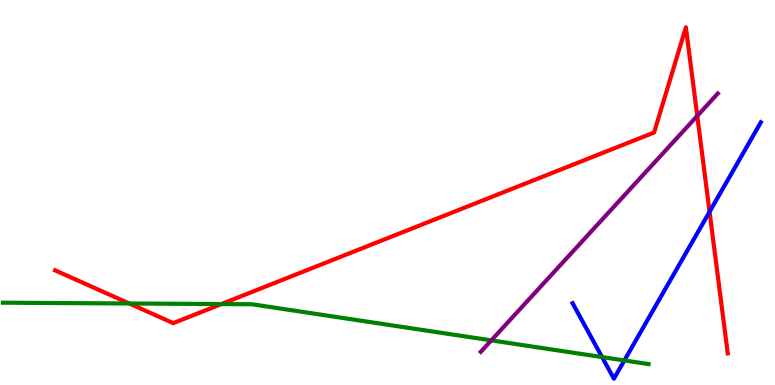[{'lines': ['blue', 'red'], 'intersections': [{'x': 9.16, 'y': 4.5}]}, {'lines': ['green', 'red'], 'intersections': [{'x': 1.67, 'y': 2.12}, {'x': 2.86, 'y': 2.1}]}, {'lines': ['purple', 'red'], 'intersections': [{'x': 9.0, 'y': 6.99}]}, {'lines': ['blue', 'green'], 'intersections': [{'x': 7.77, 'y': 0.725}, {'x': 8.06, 'y': 0.638}]}, {'lines': ['blue', 'purple'], 'intersections': []}, {'lines': ['green', 'purple'], 'intersections': [{'x': 6.34, 'y': 1.16}]}]